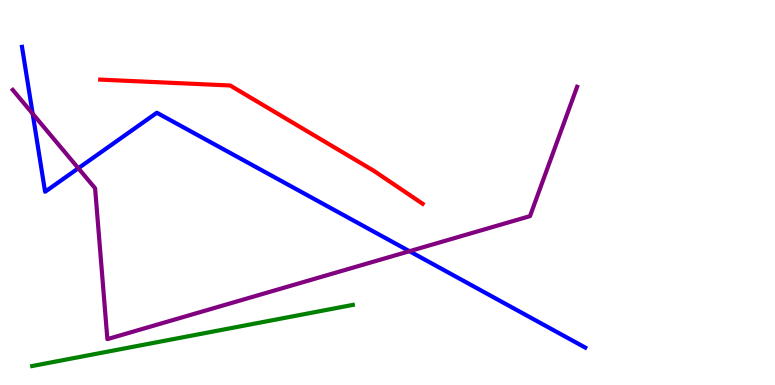[{'lines': ['blue', 'red'], 'intersections': []}, {'lines': ['green', 'red'], 'intersections': []}, {'lines': ['purple', 'red'], 'intersections': []}, {'lines': ['blue', 'green'], 'intersections': []}, {'lines': ['blue', 'purple'], 'intersections': [{'x': 0.421, 'y': 7.05}, {'x': 1.01, 'y': 5.63}, {'x': 5.28, 'y': 3.48}]}, {'lines': ['green', 'purple'], 'intersections': []}]